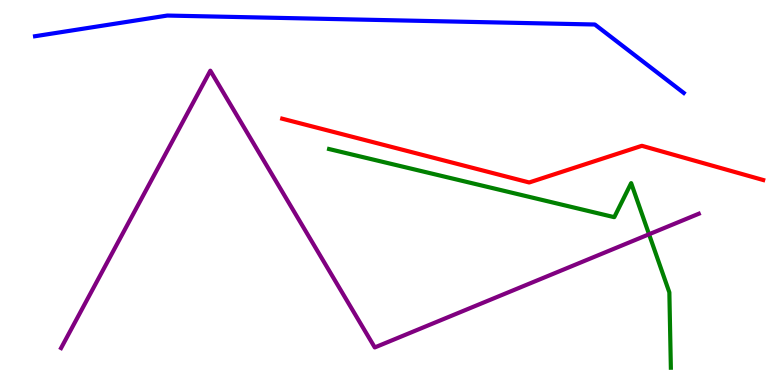[{'lines': ['blue', 'red'], 'intersections': []}, {'lines': ['green', 'red'], 'intersections': []}, {'lines': ['purple', 'red'], 'intersections': []}, {'lines': ['blue', 'green'], 'intersections': []}, {'lines': ['blue', 'purple'], 'intersections': []}, {'lines': ['green', 'purple'], 'intersections': [{'x': 8.37, 'y': 3.91}]}]